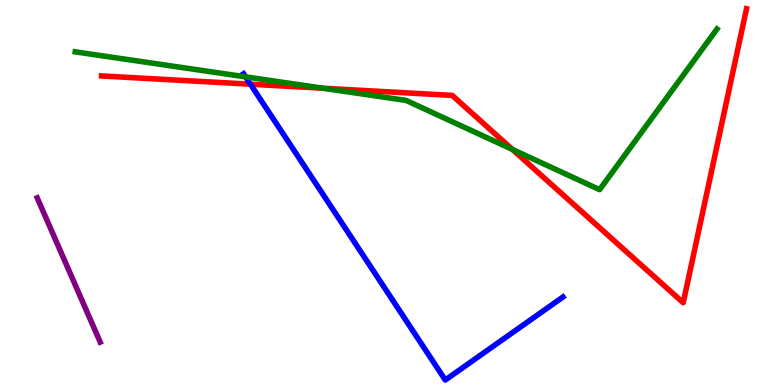[{'lines': ['blue', 'red'], 'intersections': [{'x': 3.23, 'y': 7.81}]}, {'lines': ['green', 'red'], 'intersections': [{'x': 4.17, 'y': 7.71}, {'x': 6.61, 'y': 6.12}]}, {'lines': ['purple', 'red'], 'intersections': []}, {'lines': ['blue', 'green'], 'intersections': [{'x': 3.17, 'y': 8.0}]}, {'lines': ['blue', 'purple'], 'intersections': []}, {'lines': ['green', 'purple'], 'intersections': []}]